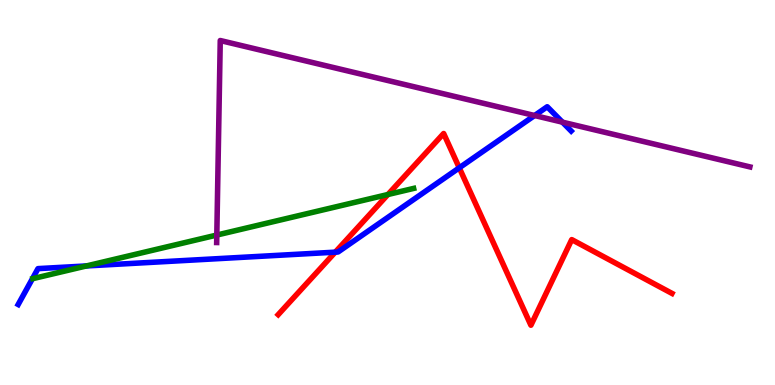[{'lines': ['blue', 'red'], 'intersections': [{'x': 4.33, 'y': 3.45}, {'x': 5.93, 'y': 5.64}]}, {'lines': ['green', 'red'], 'intersections': [{'x': 5.01, 'y': 4.95}]}, {'lines': ['purple', 'red'], 'intersections': []}, {'lines': ['blue', 'green'], 'intersections': [{'x': 1.11, 'y': 3.09}]}, {'lines': ['blue', 'purple'], 'intersections': [{'x': 6.9, 'y': 7.0}, {'x': 7.26, 'y': 6.83}]}, {'lines': ['green', 'purple'], 'intersections': [{'x': 2.8, 'y': 3.89}]}]